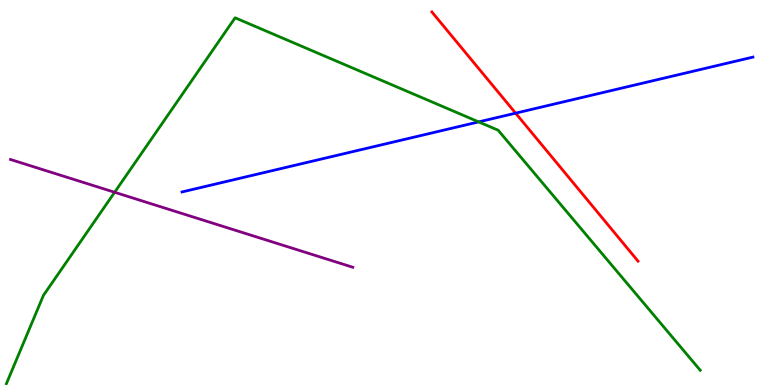[{'lines': ['blue', 'red'], 'intersections': [{'x': 6.65, 'y': 7.06}]}, {'lines': ['green', 'red'], 'intersections': []}, {'lines': ['purple', 'red'], 'intersections': []}, {'lines': ['blue', 'green'], 'intersections': [{'x': 6.18, 'y': 6.83}]}, {'lines': ['blue', 'purple'], 'intersections': []}, {'lines': ['green', 'purple'], 'intersections': [{'x': 1.48, 'y': 5.01}]}]